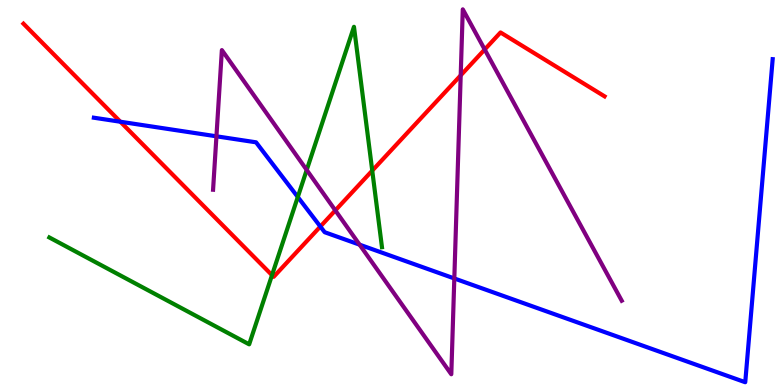[{'lines': ['blue', 'red'], 'intersections': [{'x': 1.55, 'y': 6.84}, {'x': 4.13, 'y': 4.12}]}, {'lines': ['green', 'red'], 'intersections': [{'x': 3.51, 'y': 2.85}, {'x': 4.8, 'y': 5.57}]}, {'lines': ['purple', 'red'], 'intersections': [{'x': 4.33, 'y': 4.54}, {'x': 5.94, 'y': 8.04}, {'x': 6.25, 'y': 8.71}]}, {'lines': ['blue', 'green'], 'intersections': [{'x': 3.84, 'y': 4.88}]}, {'lines': ['blue', 'purple'], 'intersections': [{'x': 2.79, 'y': 6.46}, {'x': 4.64, 'y': 3.65}, {'x': 5.86, 'y': 2.77}]}, {'lines': ['green', 'purple'], 'intersections': [{'x': 3.96, 'y': 5.59}]}]